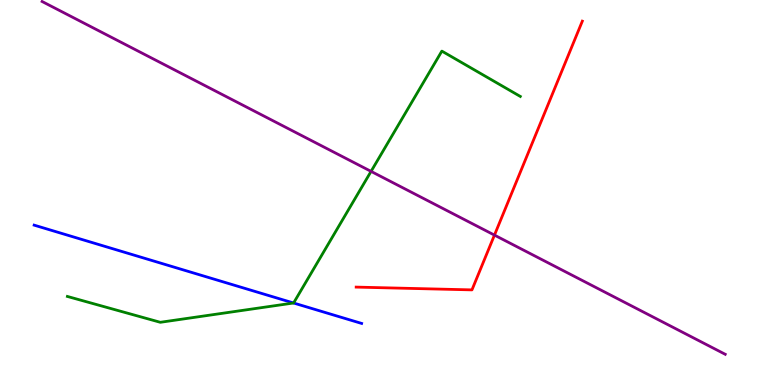[{'lines': ['blue', 'red'], 'intersections': []}, {'lines': ['green', 'red'], 'intersections': []}, {'lines': ['purple', 'red'], 'intersections': [{'x': 6.38, 'y': 3.89}]}, {'lines': ['blue', 'green'], 'intersections': [{'x': 3.79, 'y': 2.13}]}, {'lines': ['blue', 'purple'], 'intersections': []}, {'lines': ['green', 'purple'], 'intersections': [{'x': 4.79, 'y': 5.55}]}]